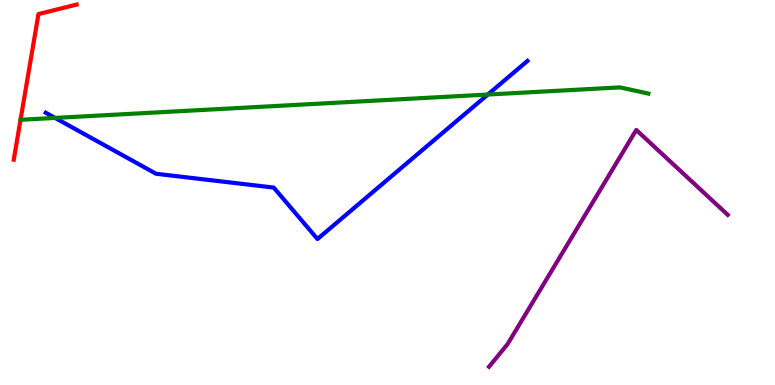[{'lines': ['blue', 'red'], 'intersections': []}, {'lines': ['green', 'red'], 'intersections': []}, {'lines': ['purple', 'red'], 'intersections': []}, {'lines': ['blue', 'green'], 'intersections': [{'x': 0.711, 'y': 6.94}, {'x': 6.29, 'y': 7.54}]}, {'lines': ['blue', 'purple'], 'intersections': []}, {'lines': ['green', 'purple'], 'intersections': []}]